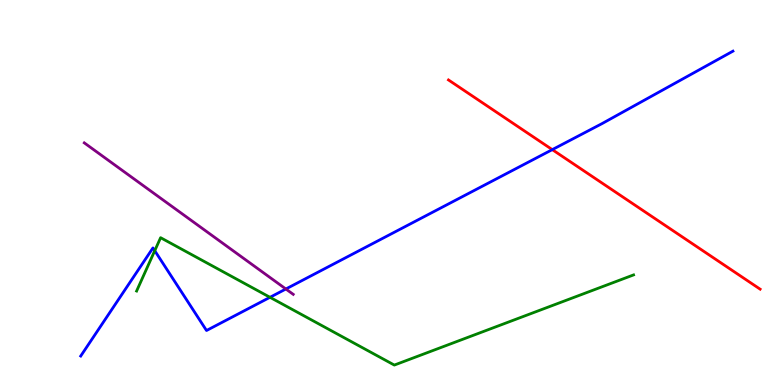[{'lines': ['blue', 'red'], 'intersections': [{'x': 7.13, 'y': 6.11}]}, {'lines': ['green', 'red'], 'intersections': []}, {'lines': ['purple', 'red'], 'intersections': []}, {'lines': ['blue', 'green'], 'intersections': [{'x': 2.0, 'y': 3.49}, {'x': 3.48, 'y': 2.28}]}, {'lines': ['blue', 'purple'], 'intersections': [{'x': 3.69, 'y': 2.49}]}, {'lines': ['green', 'purple'], 'intersections': []}]